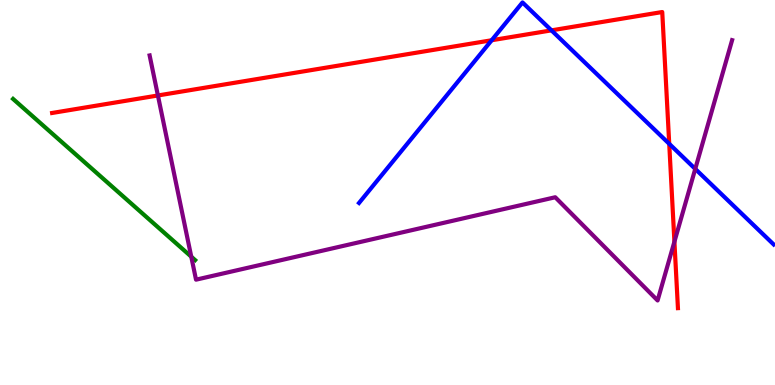[{'lines': ['blue', 'red'], 'intersections': [{'x': 6.34, 'y': 8.95}, {'x': 7.12, 'y': 9.21}, {'x': 8.64, 'y': 6.26}]}, {'lines': ['green', 'red'], 'intersections': []}, {'lines': ['purple', 'red'], 'intersections': [{'x': 2.04, 'y': 7.52}, {'x': 8.7, 'y': 3.72}]}, {'lines': ['blue', 'green'], 'intersections': []}, {'lines': ['blue', 'purple'], 'intersections': [{'x': 8.97, 'y': 5.61}]}, {'lines': ['green', 'purple'], 'intersections': [{'x': 2.47, 'y': 3.33}]}]